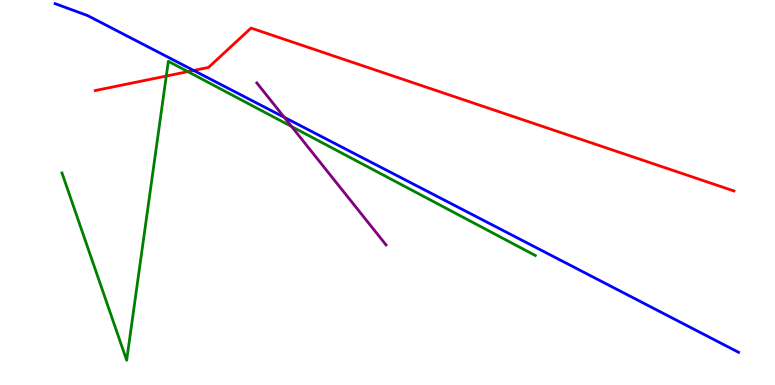[{'lines': ['blue', 'red'], 'intersections': [{'x': 2.5, 'y': 8.17}]}, {'lines': ['green', 'red'], 'intersections': [{'x': 2.15, 'y': 8.02}, {'x': 2.42, 'y': 8.14}]}, {'lines': ['purple', 'red'], 'intersections': []}, {'lines': ['blue', 'green'], 'intersections': []}, {'lines': ['blue', 'purple'], 'intersections': [{'x': 3.67, 'y': 6.95}]}, {'lines': ['green', 'purple'], 'intersections': [{'x': 3.76, 'y': 6.71}]}]